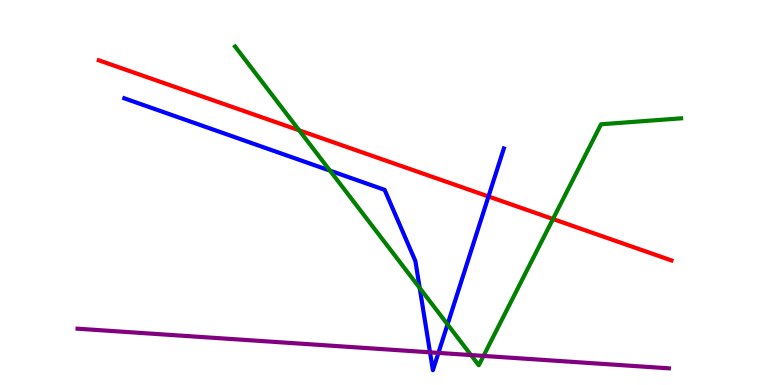[{'lines': ['blue', 'red'], 'intersections': [{'x': 6.3, 'y': 4.9}]}, {'lines': ['green', 'red'], 'intersections': [{'x': 3.86, 'y': 6.62}, {'x': 7.14, 'y': 4.31}]}, {'lines': ['purple', 'red'], 'intersections': []}, {'lines': ['blue', 'green'], 'intersections': [{'x': 4.26, 'y': 5.57}, {'x': 5.42, 'y': 2.52}, {'x': 5.77, 'y': 1.57}]}, {'lines': ['blue', 'purple'], 'intersections': [{'x': 5.55, 'y': 0.849}, {'x': 5.66, 'y': 0.834}]}, {'lines': ['green', 'purple'], 'intersections': [{'x': 6.08, 'y': 0.777}, {'x': 6.24, 'y': 0.756}]}]